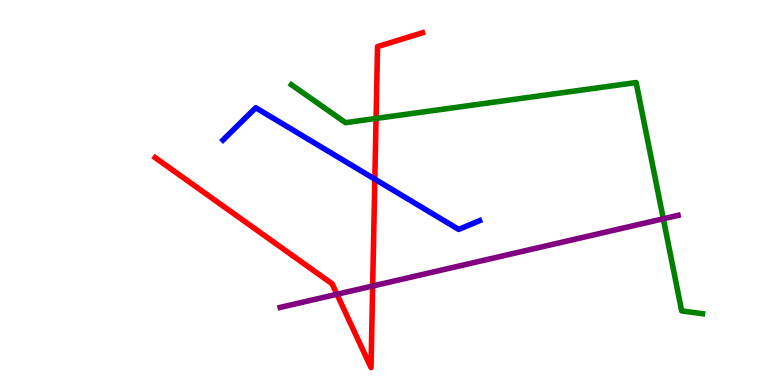[{'lines': ['blue', 'red'], 'intersections': [{'x': 4.84, 'y': 5.35}]}, {'lines': ['green', 'red'], 'intersections': [{'x': 4.85, 'y': 6.92}]}, {'lines': ['purple', 'red'], 'intersections': [{'x': 4.35, 'y': 2.36}, {'x': 4.81, 'y': 2.57}]}, {'lines': ['blue', 'green'], 'intersections': []}, {'lines': ['blue', 'purple'], 'intersections': []}, {'lines': ['green', 'purple'], 'intersections': [{'x': 8.56, 'y': 4.32}]}]